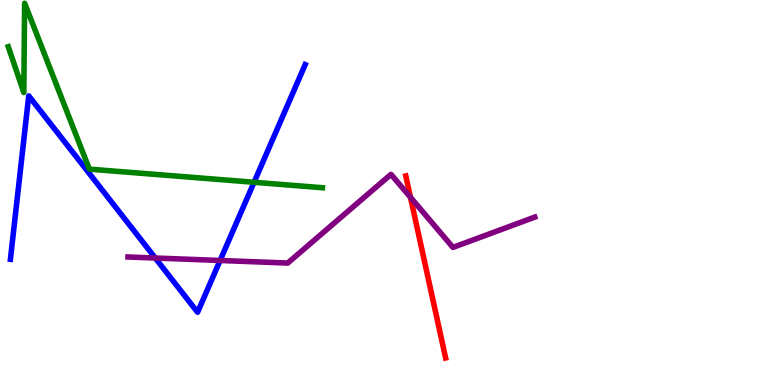[{'lines': ['blue', 'red'], 'intersections': []}, {'lines': ['green', 'red'], 'intersections': []}, {'lines': ['purple', 'red'], 'intersections': [{'x': 5.3, 'y': 4.87}]}, {'lines': ['blue', 'green'], 'intersections': [{'x': 3.28, 'y': 5.27}]}, {'lines': ['blue', 'purple'], 'intersections': [{'x': 2.0, 'y': 3.3}, {'x': 2.84, 'y': 3.23}]}, {'lines': ['green', 'purple'], 'intersections': []}]